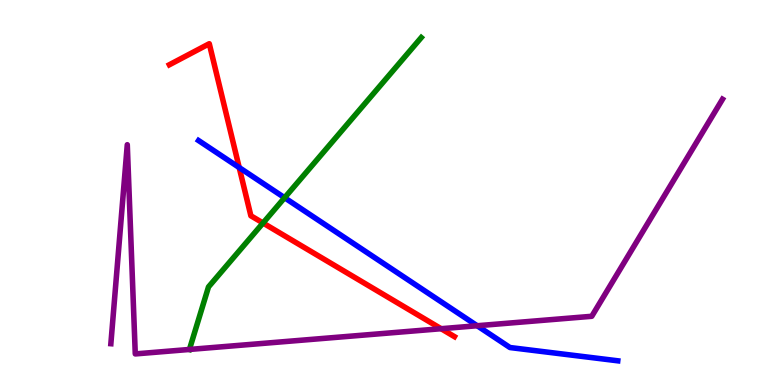[{'lines': ['blue', 'red'], 'intersections': [{'x': 3.09, 'y': 5.65}]}, {'lines': ['green', 'red'], 'intersections': [{'x': 3.39, 'y': 4.21}]}, {'lines': ['purple', 'red'], 'intersections': [{'x': 5.69, 'y': 1.46}]}, {'lines': ['blue', 'green'], 'intersections': [{'x': 3.67, 'y': 4.86}]}, {'lines': ['blue', 'purple'], 'intersections': [{'x': 6.16, 'y': 1.54}]}, {'lines': ['green', 'purple'], 'intersections': [{'x': 2.44, 'y': 0.923}]}]